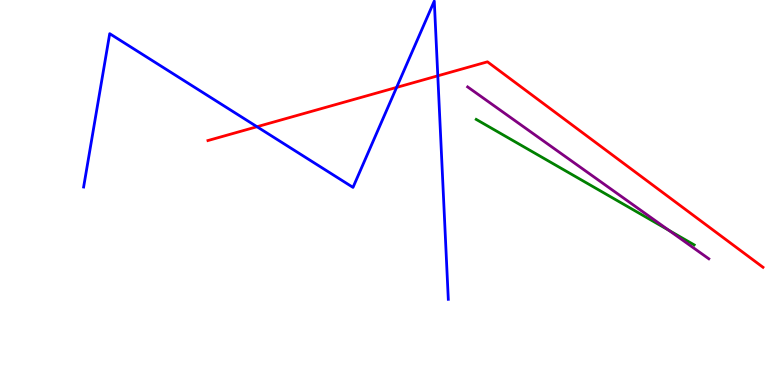[{'lines': ['blue', 'red'], 'intersections': [{'x': 3.32, 'y': 6.71}, {'x': 5.12, 'y': 7.73}, {'x': 5.65, 'y': 8.03}]}, {'lines': ['green', 'red'], 'intersections': []}, {'lines': ['purple', 'red'], 'intersections': []}, {'lines': ['blue', 'green'], 'intersections': []}, {'lines': ['blue', 'purple'], 'intersections': []}, {'lines': ['green', 'purple'], 'intersections': [{'x': 8.63, 'y': 4.02}]}]